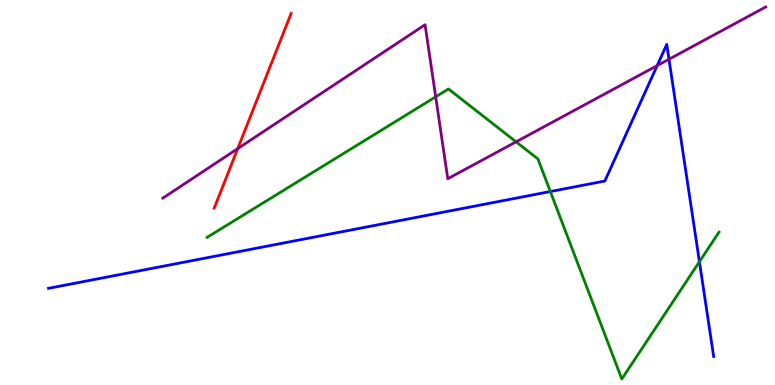[{'lines': ['blue', 'red'], 'intersections': []}, {'lines': ['green', 'red'], 'intersections': []}, {'lines': ['purple', 'red'], 'intersections': [{'x': 3.07, 'y': 6.14}]}, {'lines': ['blue', 'green'], 'intersections': [{'x': 7.1, 'y': 5.02}, {'x': 9.02, 'y': 3.2}]}, {'lines': ['blue', 'purple'], 'intersections': [{'x': 8.48, 'y': 8.3}, {'x': 8.63, 'y': 8.46}]}, {'lines': ['green', 'purple'], 'intersections': [{'x': 5.62, 'y': 7.48}, {'x': 6.66, 'y': 6.32}]}]